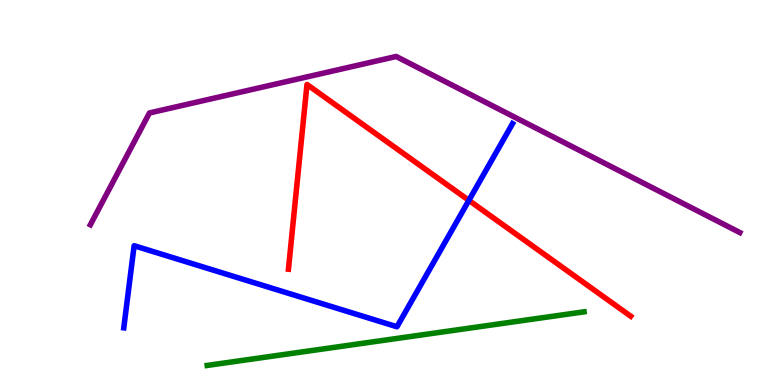[{'lines': ['blue', 'red'], 'intersections': [{'x': 6.05, 'y': 4.8}]}, {'lines': ['green', 'red'], 'intersections': []}, {'lines': ['purple', 'red'], 'intersections': []}, {'lines': ['blue', 'green'], 'intersections': []}, {'lines': ['blue', 'purple'], 'intersections': []}, {'lines': ['green', 'purple'], 'intersections': []}]